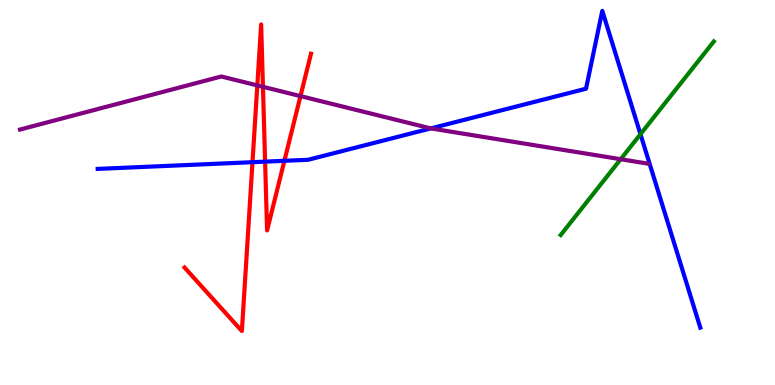[{'lines': ['blue', 'red'], 'intersections': [{'x': 3.26, 'y': 5.79}, {'x': 3.42, 'y': 5.8}, {'x': 3.67, 'y': 5.82}]}, {'lines': ['green', 'red'], 'intersections': []}, {'lines': ['purple', 'red'], 'intersections': [{'x': 3.32, 'y': 7.78}, {'x': 3.39, 'y': 7.75}, {'x': 3.88, 'y': 7.5}]}, {'lines': ['blue', 'green'], 'intersections': [{'x': 8.26, 'y': 6.51}]}, {'lines': ['blue', 'purple'], 'intersections': [{'x': 5.56, 'y': 6.66}]}, {'lines': ['green', 'purple'], 'intersections': [{'x': 8.01, 'y': 5.86}]}]